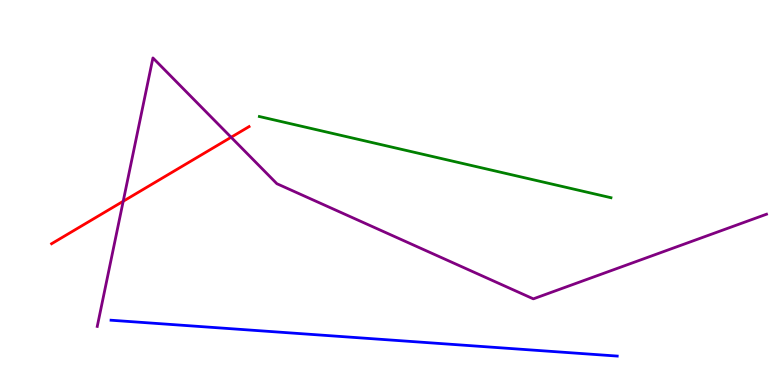[{'lines': ['blue', 'red'], 'intersections': []}, {'lines': ['green', 'red'], 'intersections': []}, {'lines': ['purple', 'red'], 'intersections': [{'x': 1.59, 'y': 4.77}, {'x': 2.98, 'y': 6.43}]}, {'lines': ['blue', 'green'], 'intersections': []}, {'lines': ['blue', 'purple'], 'intersections': []}, {'lines': ['green', 'purple'], 'intersections': []}]